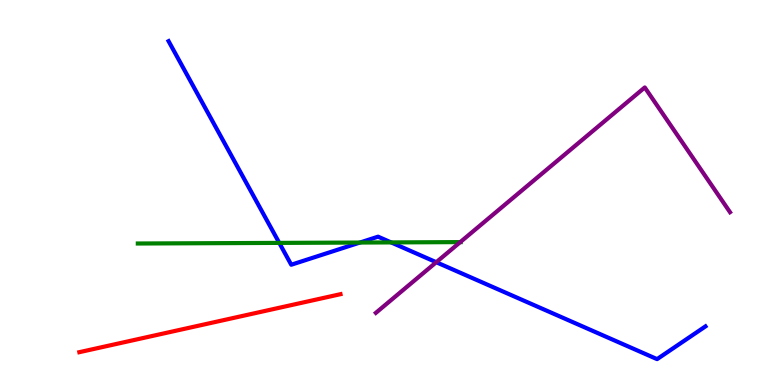[{'lines': ['blue', 'red'], 'intersections': []}, {'lines': ['green', 'red'], 'intersections': []}, {'lines': ['purple', 'red'], 'intersections': []}, {'lines': ['blue', 'green'], 'intersections': [{'x': 3.6, 'y': 3.69}, {'x': 4.64, 'y': 3.7}, {'x': 5.05, 'y': 3.7}]}, {'lines': ['blue', 'purple'], 'intersections': [{'x': 5.63, 'y': 3.19}]}, {'lines': ['green', 'purple'], 'intersections': [{'x': 5.94, 'y': 3.71}]}]